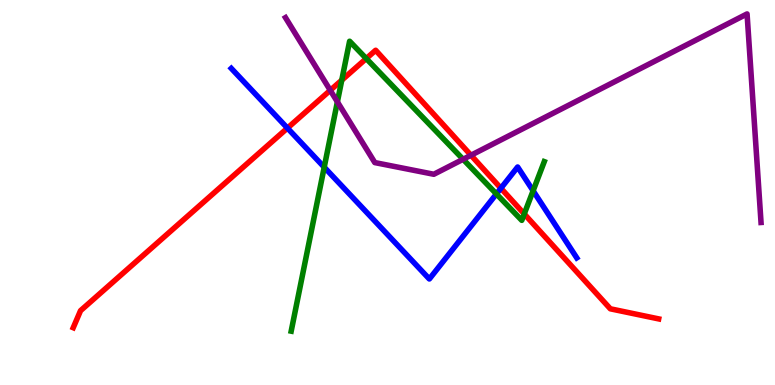[{'lines': ['blue', 'red'], 'intersections': [{'x': 3.71, 'y': 6.67}, {'x': 6.46, 'y': 5.11}]}, {'lines': ['green', 'red'], 'intersections': [{'x': 4.41, 'y': 7.92}, {'x': 4.73, 'y': 8.48}, {'x': 6.76, 'y': 4.44}]}, {'lines': ['purple', 'red'], 'intersections': [{'x': 4.26, 'y': 7.65}, {'x': 6.08, 'y': 5.97}]}, {'lines': ['blue', 'green'], 'intersections': [{'x': 4.18, 'y': 5.66}, {'x': 6.41, 'y': 4.96}, {'x': 6.88, 'y': 5.04}]}, {'lines': ['blue', 'purple'], 'intersections': []}, {'lines': ['green', 'purple'], 'intersections': [{'x': 4.35, 'y': 7.35}, {'x': 5.98, 'y': 5.86}]}]